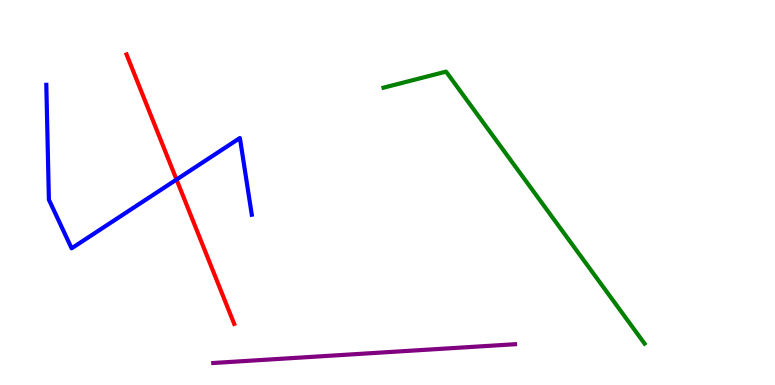[{'lines': ['blue', 'red'], 'intersections': [{'x': 2.28, 'y': 5.34}]}, {'lines': ['green', 'red'], 'intersections': []}, {'lines': ['purple', 'red'], 'intersections': []}, {'lines': ['blue', 'green'], 'intersections': []}, {'lines': ['blue', 'purple'], 'intersections': []}, {'lines': ['green', 'purple'], 'intersections': []}]